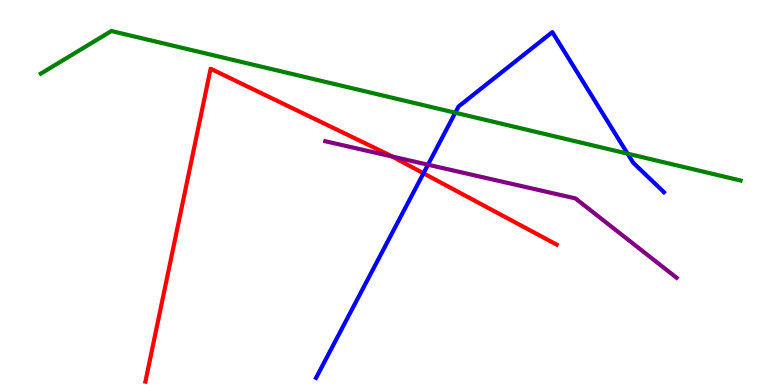[{'lines': ['blue', 'red'], 'intersections': [{'x': 5.46, 'y': 5.5}]}, {'lines': ['green', 'red'], 'intersections': []}, {'lines': ['purple', 'red'], 'intersections': [{'x': 5.06, 'y': 5.93}]}, {'lines': ['blue', 'green'], 'intersections': [{'x': 5.87, 'y': 7.07}, {'x': 8.1, 'y': 6.01}]}, {'lines': ['blue', 'purple'], 'intersections': [{'x': 5.52, 'y': 5.72}]}, {'lines': ['green', 'purple'], 'intersections': []}]